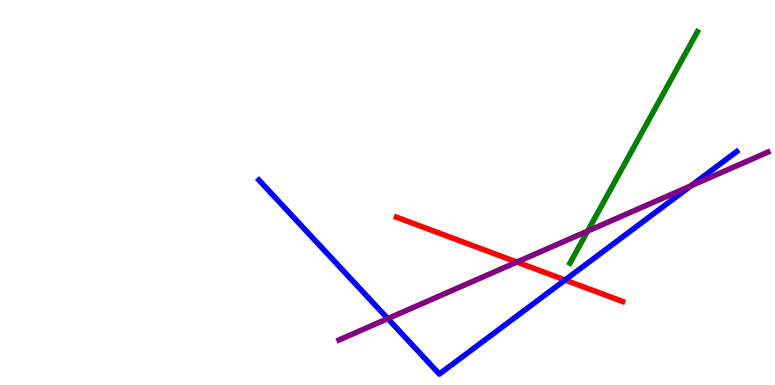[{'lines': ['blue', 'red'], 'intersections': [{'x': 7.29, 'y': 2.73}]}, {'lines': ['green', 'red'], 'intersections': []}, {'lines': ['purple', 'red'], 'intersections': [{'x': 6.67, 'y': 3.19}]}, {'lines': ['blue', 'green'], 'intersections': []}, {'lines': ['blue', 'purple'], 'intersections': [{'x': 5.0, 'y': 1.72}, {'x': 8.91, 'y': 5.17}]}, {'lines': ['green', 'purple'], 'intersections': [{'x': 7.58, 'y': 4.0}]}]